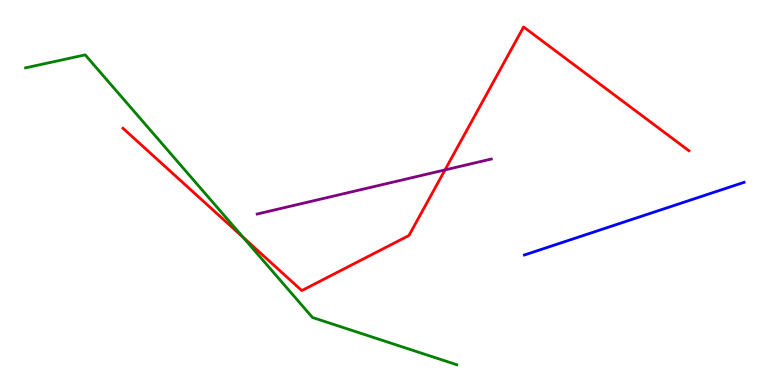[{'lines': ['blue', 'red'], 'intersections': []}, {'lines': ['green', 'red'], 'intersections': [{'x': 3.14, 'y': 3.84}]}, {'lines': ['purple', 'red'], 'intersections': [{'x': 5.74, 'y': 5.59}]}, {'lines': ['blue', 'green'], 'intersections': []}, {'lines': ['blue', 'purple'], 'intersections': []}, {'lines': ['green', 'purple'], 'intersections': []}]